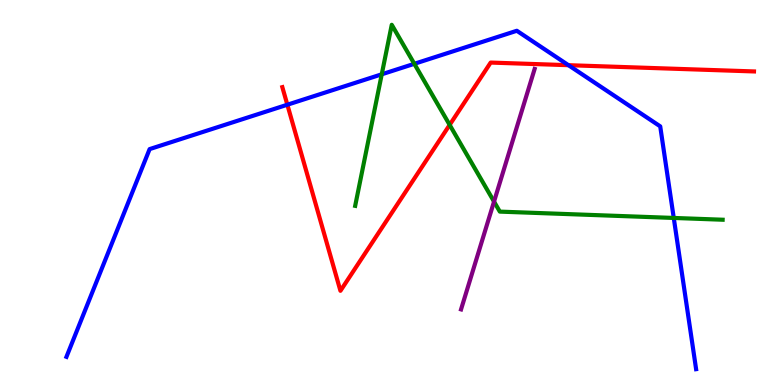[{'lines': ['blue', 'red'], 'intersections': [{'x': 3.71, 'y': 7.28}, {'x': 7.33, 'y': 8.31}]}, {'lines': ['green', 'red'], 'intersections': [{'x': 5.8, 'y': 6.76}]}, {'lines': ['purple', 'red'], 'intersections': []}, {'lines': ['blue', 'green'], 'intersections': [{'x': 4.93, 'y': 8.07}, {'x': 5.35, 'y': 8.34}, {'x': 8.69, 'y': 4.34}]}, {'lines': ['blue', 'purple'], 'intersections': []}, {'lines': ['green', 'purple'], 'intersections': [{'x': 6.37, 'y': 4.76}]}]